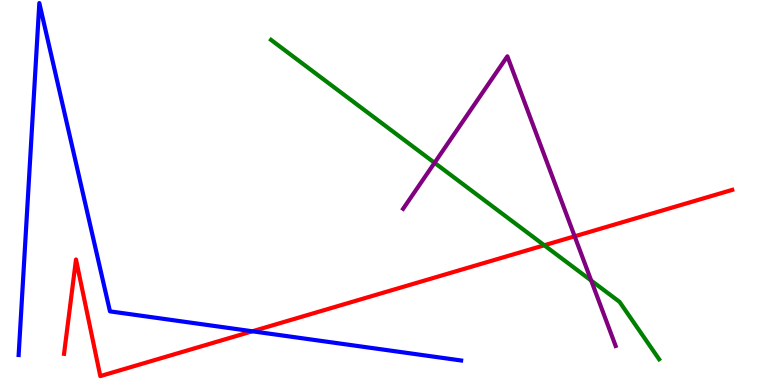[{'lines': ['blue', 'red'], 'intersections': [{'x': 3.26, 'y': 1.4}]}, {'lines': ['green', 'red'], 'intersections': [{'x': 7.02, 'y': 3.63}]}, {'lines': ['purple', 'red'], 'intersections': [{'x': 7.41, 'y': 3.86}]}, {'lines': ['blue', 'green'], 'intersections': []}, {'lines': ['blue', 'purple'], 'intersections': []}, {'lines': ['green', 'purple'], 'intersections': [{'x': 5.61, 'y': 5.77}, {'x': 7.63, 'y': 2.71}]}]